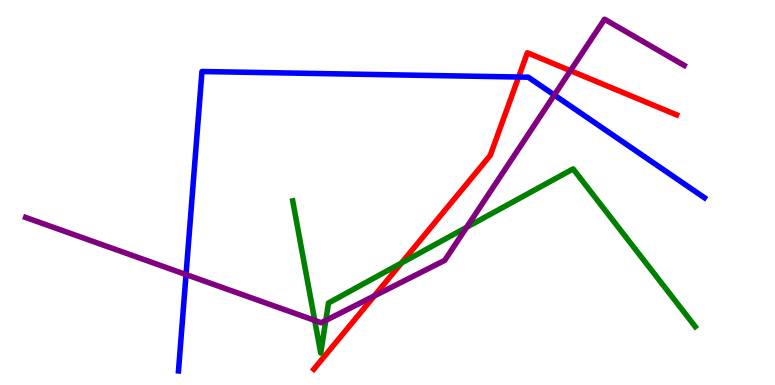[{'lines': ['blue', 'red'], 'intersections': [{'x': 6.69, 'y': 8.0}]}, {'lines': ['green', 'red'], 'intersections': [{'x': 5.18, 'y': 3.17}]}, {'lines': ['purple', 'red'], 'intersections': [{'x': 4.83, 'y': 2.31}, {'x': 7.36, 'y': 8.16}]}, {'lines': ['blue', 'green'], 'intersections': []}, {'lines': ['blue', 'purple'], 'intersections': [{'x': 2.4, 'y': 2.87}, {'x': 7.15, 'y': 7.53}]}, {'lines': ['green', 'purple'], 'intersections': [{'x': 4.06, 'y': 1.68}, {'x': 4.2, 'y': 1.68}, {'x': 6.02, 'y': 4.1}]}]